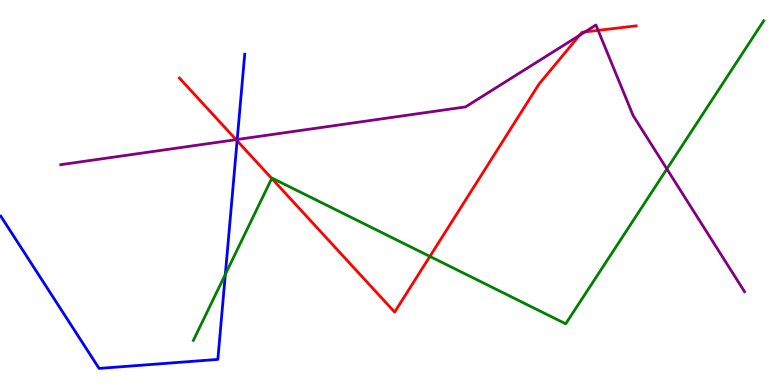[{'lines': ['blue', 'red'], 'intersections': [{'x': 3.06, 'y': 6.34}]}, {'lines': ['green', 'red'], 'intersections': [{'x': 3.51, 'y': 5.37}, {'x': 5.55, 'y': 3.34}]}, {'lines': ['purple', 'red'], 'intersections': [{'x': 3.05, 'y': 6.37}, {'x': 7.48, 'y': 9.08}, {'x': 7.55, 'y': 9.17}, {'x': 7.72, 'y': 9.21}]}, {'lines': ['blue', 'green'], 'intersections': [{'x': 2.91, 'y': 2.87}]}, {'lines': ['blue', 'purple'], 'intersections': [{'x': 3.06, 'y': 6.38}]}, {'lines': ['green', 'purple'], 'intersections': [{'x': 8.61, 'y': 5.61}]}]